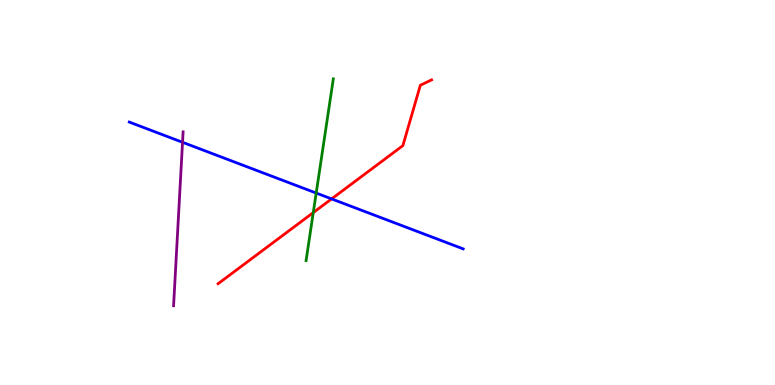[{'lines': ['blue', 'red'], 'intersections': [{'x': 4.28, 'y': 4.83}]}, {'lines': ['green', 'red'], 'intersections': [{'x': 4.04, 'y': 4.48}]}, {'lines': ['purple', 'red'], 'intersections': []}, {'lines': ['blue', 'green'], 'intersections': [{'x': 4.08, 'y': 4.99}]}, {'lines': ['blue', 'purple'], 'intersections': [{'x': 2.36, 'y': 6.3}]}, {'lines': ['green', 'purple'], 'intersections': []}]